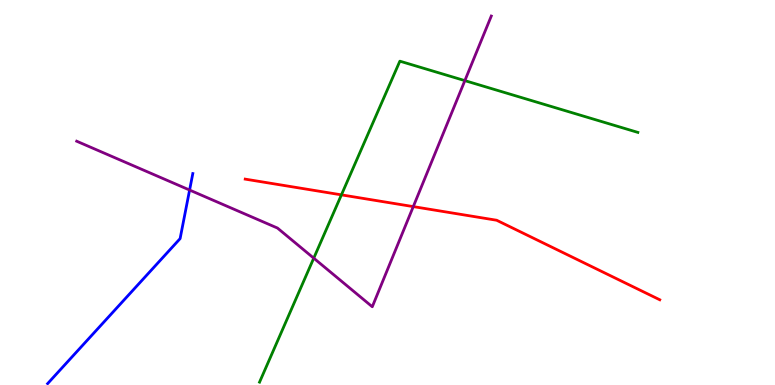[{'lines': ['blue', 'red'], 'intersections': []}, {'lines': ['green', 'red'], 'intersections': [{'x': 4.41, 'y': 4.94}]}, {'lines': ['purple', 'red'], 'intersections': [{'x': 5.33, 'y': 4.63}]}, {'lines': ['blue', 'green'], 'intersections': []}, {'lines': ['blue', 'purple'], 'intersections': [{'x': 2.45, 'y': 5.06}]}, {'lines': ['green', 'purple'], 'intersections': [{'x': 4.05, 'y': 3.29}, {'x': 6.0, 'y': 7.91}]}]